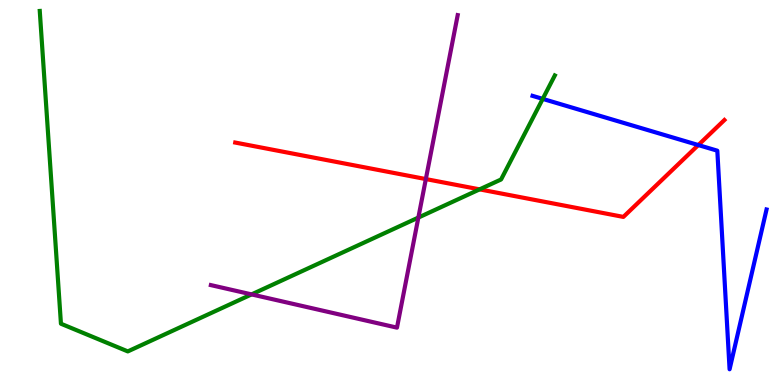[{'lines': ['blue', 'red'], 'intersections': [{'x': 9.01, 'y': 6.23}]}, {'lines': ['green', 'red'], 'intersections': [{'x': 6.19, 'y': 5.08}]}, {'lines': ['purple', 'red'], 'intersections': [{'x': 5.49, 'y': 5.35}]}, {'lines': ['blue', 'green'], 'intersections': [{'x': 7.0, 'y': 7.43}]}, {'lines': ['blue', 'purple'], 'intersections': []}, {'lines': ['green', 'purple'], 'intersections': [{'x': 3.25, 'y': 2.35}, {'x': 5.4, 'y': 4.35}]}]